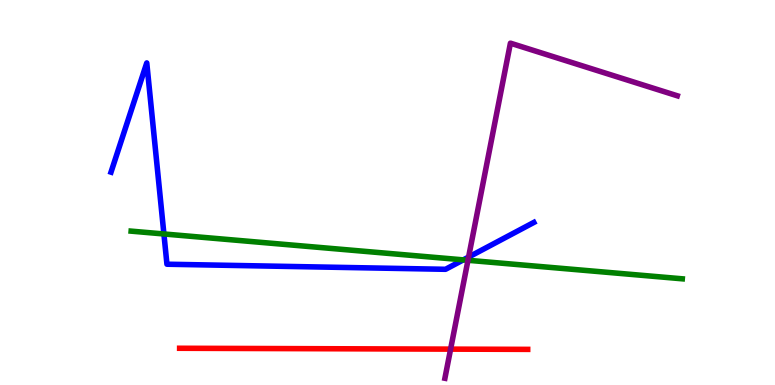[{'lines': ['blue', 'red'], 'intersections': []}, {'lines': ['green', 'red'], 'intersections': []}, {'lines': ['purple', 'red'], 'intersections': [{'x': 5.81, 'y': 0.932}]}, {'lines': ['blue', 'green'], 'intersections': [{'x': 2.11, 'y': 3.92}, {'x': 5.98, 'y': 3.25}]}, {'lines': ['blue', 'purple'], 'intersections': [{'x': 6.05, 'y': 3.32}]}, {'lines': ['green', 'purple'], 'intersections': [{'x': 6.04, 'y': 3.24}]}]